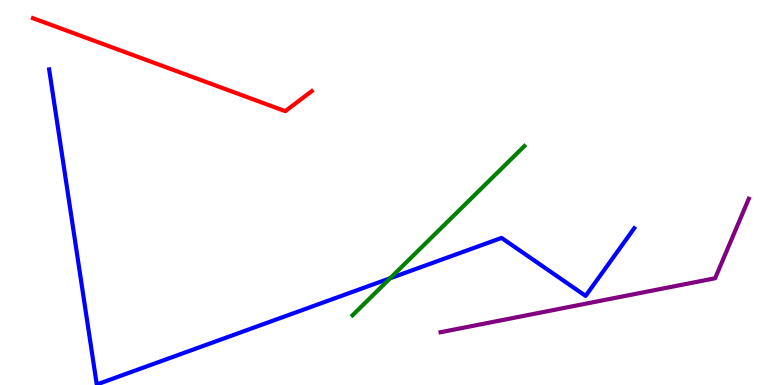[{'lines': ['blue', 'red'], 'intersections': []}, {'lines': ['green', 'red'], 'intersections': []}, {'lines': ['purple', 'red'], 'intersections': []}, {'lines': ['blue', 'green'], 'intersections': [{'x': 5.03, 'y': 2.77}]}, {'lines': ['blue', 'purple'], 'intersections': []}, {'lines': ['green', 'purple'], 'intersections': []}]